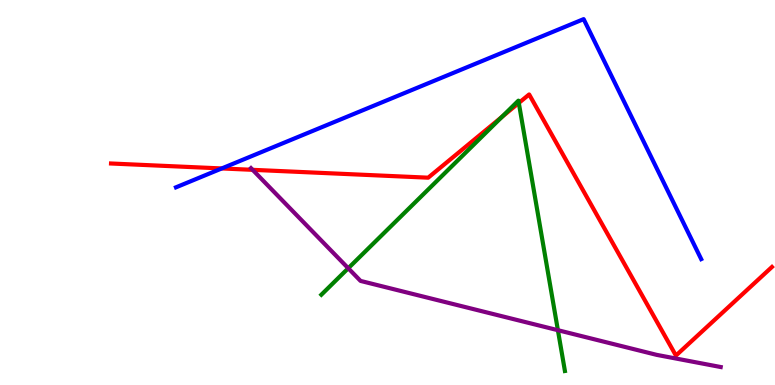[{'lines': ['blue', 'red'], 'intersections': [{'x': 2.86, 'y': 5.62}]}, {'lines': ['green', 'red'], 'intersections': [{'x': 6.48, 'y': 6.96}, {'x': 6.69, 'y': 7.33}]}, {'lines': ['purple', 'red'], 'intersections': [{'x': 3.26, 'y': 5.59}]}, {'lines': ['blue', 'green'], 'intersections': []}, {'lines': ['blue', 'purple'], 'intersections': []}, {'lines': ['green', 'purple'], 'intersections': [{'x': 4.49, 'y': 3.03}, {'x': 7.2, 'y': 1.42}]}]